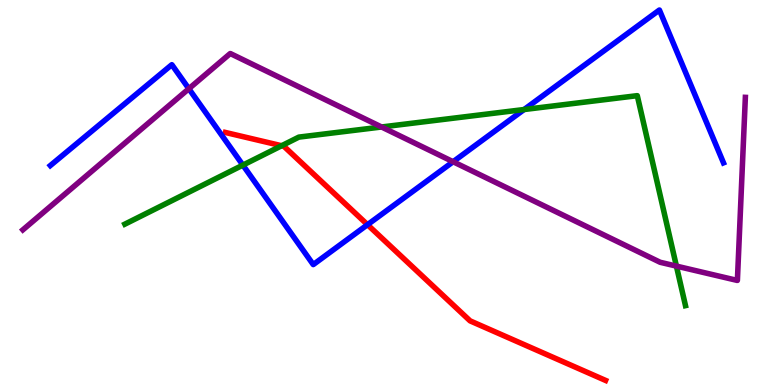[{'lines': ['blue', 'red'], 'intersections': [{'x': 4.74, 'y': 4.16}]}, {'lines': ['green', 'red'], 'intersections': [{'x': 3.63, 'y': 6.21}]}, {'lines': ['purple', 'red'], 'intersections': []}, {'lines': ['blue', 'green'], 'intersections': [{'x': 3.13, 'y': 5.71}, {'x': 6.76, 'y': 7.16}]}, {'lines': ['blue', 'purple'], 'intersections': [{'x': 2.44, 'y': 7.7}, {'x': 5.85, 'y': 5.8}]}, {'lines': ['green', 'purple'], 'intersections': [{'x': 4.92, 'y': 6.7}, {'x': 8.73, 'y': 3.09}]}]